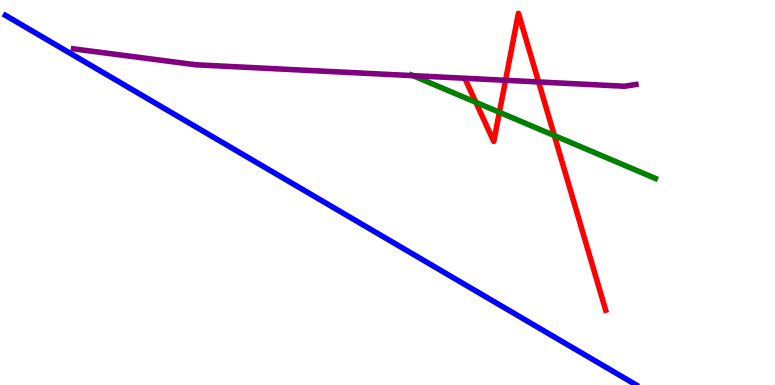[{'lines': ['blue', 'red'], 'intersections': []}, {'lines': ['green', 'red'], 'intersections': [{'x': 6.14, 'y': 7.34}, {'x': 6.44, 'y': 7.08}, {'x': 7.15, 'y': 6.48}]}, {'lines': ['purple', 'red'], 'intersections': [{'x': 6.52, 'y': 7.91}, {'x': 6.95, 'y': 7.87}]}, {'lines': ['blue', 'green'], 'intersections': []}, {'lines': ['blue', 'purple'], 'intersections': []}, {'lines': ['green', 'purple'], 'intersections': [{'x': 5.33, 'y': 8.03}]}]